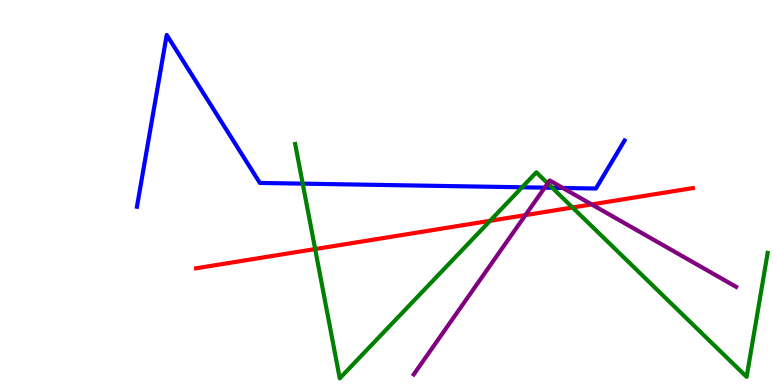[{'lines': ['blue', 'red'], 'intersections': []}, {'lines': ['green', 'red'], 'intersections': [{'x': 4.07, 'y': 3.53}, {'x': 6.32, 'y': 4.26}, {'x': 7.39, 'y': 4.61}]}, {'lines': ['purple', 'red'], 'intersections': [{'x': 6.78, 'y': 4.41}, {'x': 7.63, 'y': 4.69}]}, {'lines': ['blue', 'green'], 'intersections': [{'x': 3.91, 'y': 5.23}, {'x': 6.74, 'y': 5.14}, {'x': 7.13, 'y': 5.12}]}, {'lines': ['blue', 'purple'], 'intersections': [{'x': 7.03, 'y': 5.13}, {'x': 7.26, 'y': 5.12}]}, {'lines': ['green', 'purple'], 'intersections': [{'x': 7.07, 'y': 5.24}]}]